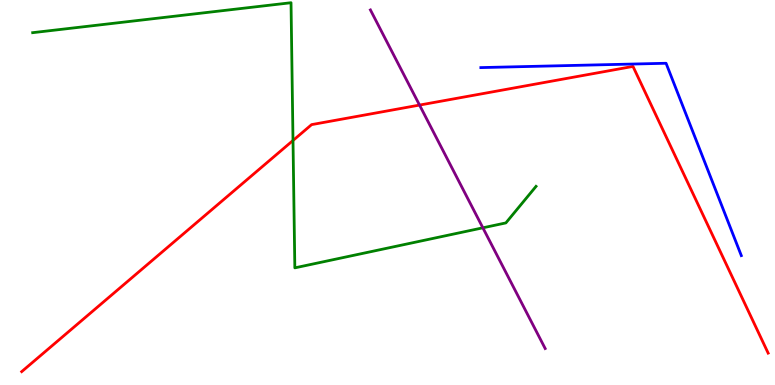[{'lines': ['blue', 'red'], 'intersections': []}, {'lines': ['green', 'red'], 'intersections': [{'x': 3.78, 'y': 6.35}]}, {'lines': ['purple', 'red'], 'intersections': [{'x': 5.41, 'y': 7.27}]}, {'lines': ['blue', 'green'], 'intersections': []}, {'lines': ['blue', 'purple'], 'intersections': []}, {'lines': ['green', 'purple'], 'intersections': [{'x': 6.23, 'y': 4.08}]}]